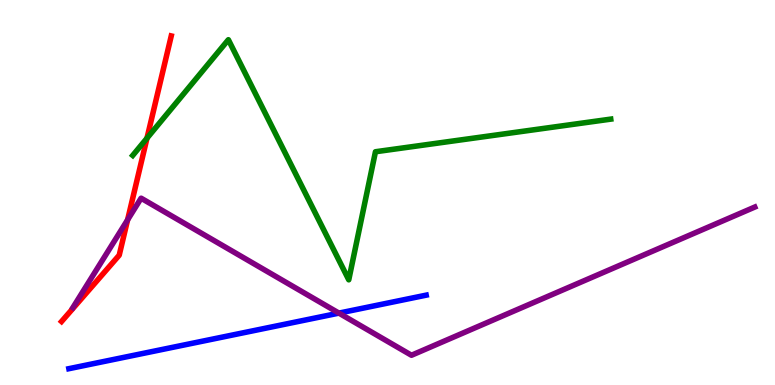[{'lines': ['blue', 'red'], 'intersections': []}, {'lines': ['green', 'red'], 'intersections': [{'x': 1.9, 'y': 6.41}]}, {'lines': ['purple', 'red'], 'intersections': [{'x': 1.65, 'y': 4.29}]}, {'lines': ['blue', 'green'], 'intersections': []}, {'lines': ['blue', 'purple'], 'intersections': [{'x': 4.37, 'y': 1.87}]}, {'lines': ['green', 'purple'], 'intersections': []}]